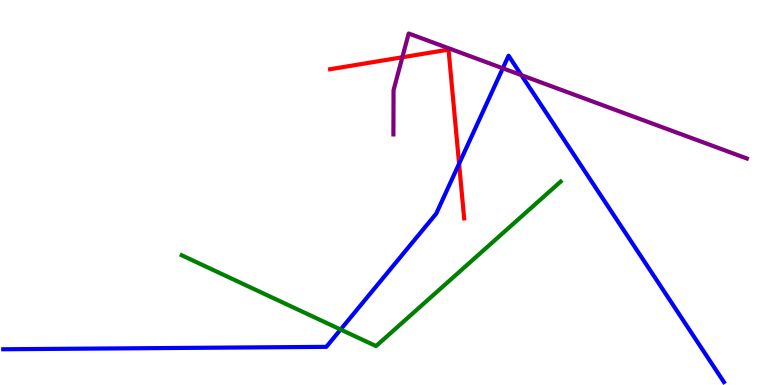[{'lines': ['blue', 'red'], 'intersections': [{'x': 5.92, 'y': 5.75}]}, {'lines': ['green', 'red'], 'intersections': []}, {'lines': ['purple', 'red'], 'intersections': [{'x': 5.19, 'y': 8.51}]}, {'lines': ['blue', 'green'], 'intersections': [{'x': 4.39, 'y': 1.44}]}, {'lines': ['blue', 'purple'], 'intersections': [{'x': 6.49, 'y': 8.23}, {'x': 6.73, 'y': 8.05}]}, {'lines': ['green', 'purple'], 'intersections': []}]